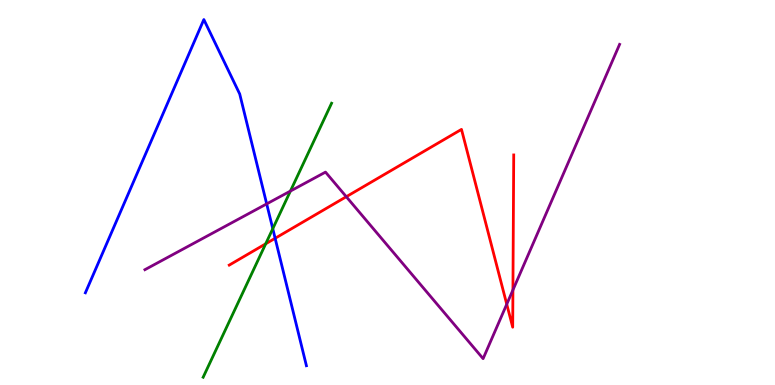[{'lines': ['blue', 'red'], 'intersections': [{'x': 3.55, 'y': 3.81}]}, {'lines': ['green', 'red'], 'intersections': [{'x': 3.43, 'y': 3.67}]}, {'lines': ['purple', 'red'], 'intersections': [{'x': 4.47, 'y': 4.89}, {'x': 6.54, 'y': 2.1}, {'x': 6.62, 'y': 2.47}]}, {'lines': ['blue', 'green'], 'intersections': [{'x': 3.52, 'y': 4.06}]}, {'lines': ['blue', 'purple'], 'intersections': [{'x': 3.44, 'y': 4.7}]}, {'lines': ['green', 'purple'], 'intersections': [{'x': 3.75, 'y': 5.04}]}]